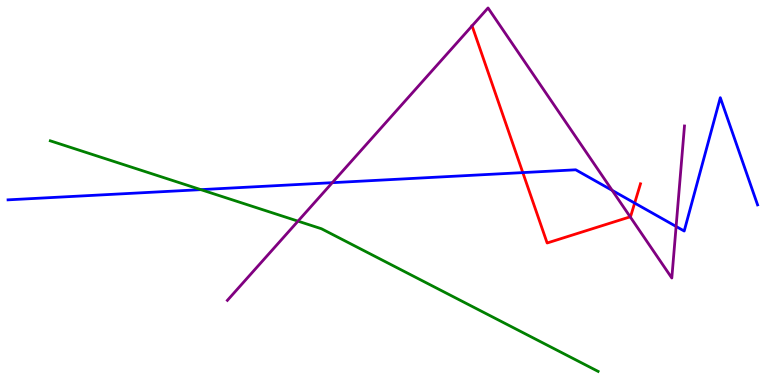[{'lines': ['blue', 'red'], 'intersections': [{'x': 6.75, 'y': 5.52}, {'x': 8.19, 'y': 4.73}]}, {'lines': ['green', 'red'], 'intersections': []}, {'lines': ['purple', 'red'], 'intersections': [{'x': 6.09, 'y': 9.33}, {'x': 8.13, 'y': 4.37}]}, {'lines': ['blue', 'green'], 'intersections': [{'x': 2.59, 'y': 5.07}]}, {'lines': ['blue', 'purple'], 'intersections': [{'x': 4.29, 'y': 5.26}, {'x': 7.9, 'y': 5.06}, {'x': 8.72, 'y': 4.12}]}, {'lines': ['green', 'purple'], 'intersections': [{'x': 3.85, 'y': 4.26}]}]